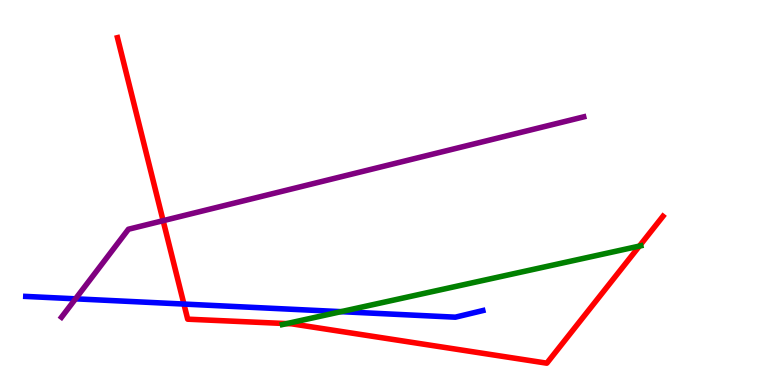[{'lines': ['blue', 'red'], 'intersections': [{'x': 2.37, 'y': 2.1}]}, {'lines': ['green', 'red'], 'intersections': [{'x': 3.7, 'y': 1.59}, {'x': 8.25, 'y': 3.61}]}, {'lines': ['purple', 'red'], 'intersections': [{'x': 2.1, 'y': 4.27}]}, {'lines': ['blue', 'green'], 'intersections': [{'x': 4.4, 'y': 1.9}]}, {'lines': ['blue', 'purple'], 'intersections': [{'x': 0.974, 'y': 2.24}]}, {'lines': ['green', 'purple'], 'intersections': []}]